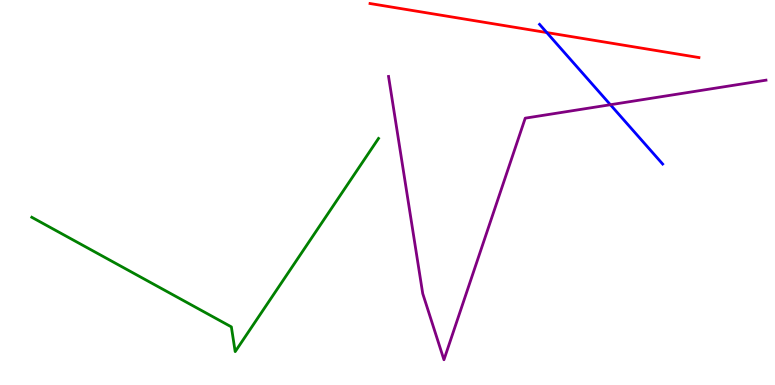[{'lines': ['blue', 'red'], 'intersections': [{'x': 7.06, 'y': 9.15}]}, {'lines': ['green', 'red'], 'intersections': []}, {'lines': ['purple', 'red'], 'intersections': []}, {'lines': ['blue', 'green'], 'intersections': []}, {'lines': ['blue', 'purple'], 'intersections': [{'x': 7.88, 'y': 7.28}]}, {'lines': ['green', 'purple'], 'intersections': []}]